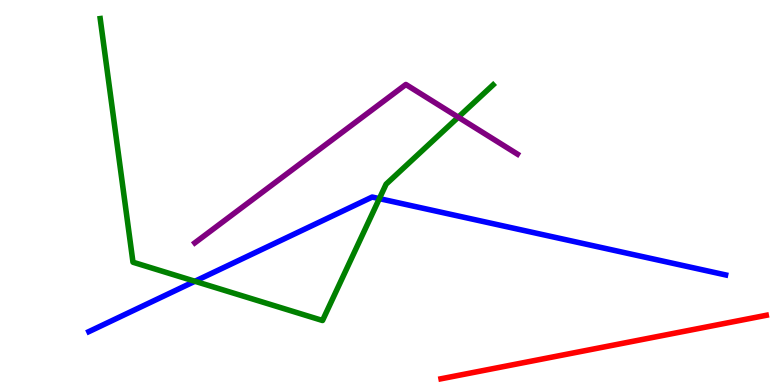[{'lines': ['blue', 'red'], 'intersections': []}, {'lines': ['green', 'red'], 'intersections': []}, {'lines': ['purple', 'red'], 'intersections': []}, {'lines': ['blue', 'green'], 'intersections': [{'x': 2.51, 'y': 2.69}, {'x': 4.89, 'y': 4.84}]}, {'lines': ['blue', 'purple'], 'intersections': []}, {'lines': ['green', 'purple'], 'intersections': [{'x': 5.91, 'y': 6.96}]}]